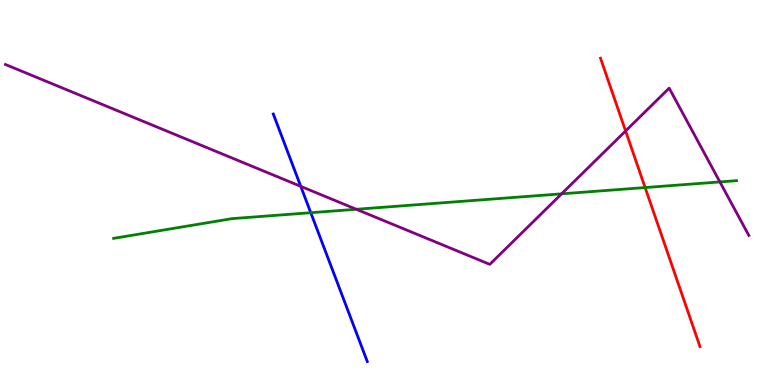[{'lines': ['blue', 'red'], 'intersections': []}, {'lines': ['green', 'red'], 'intersections': [{'x': 8.32, 'y': 5.13}]}, {'lines': ['purple', 'red'], 'intersections': [{'x': 8.07, 'y': 6.6}]}, {'lines': ['blue', 'green'], 'intersections': [{'x': 4.01, 'y': 4.48}]}, {'lines': ['blue', 'purple'], 'intersections': [{'x': 3.88, 'y': 5.16}]}, {'lines': ['green', 'purple'], 'intersections': [{'x': 4.6, 'y': 4.56}, {'x': 7.25, 'y': 4.97}, {'x': 9.29, 'y': 5.27}]}]